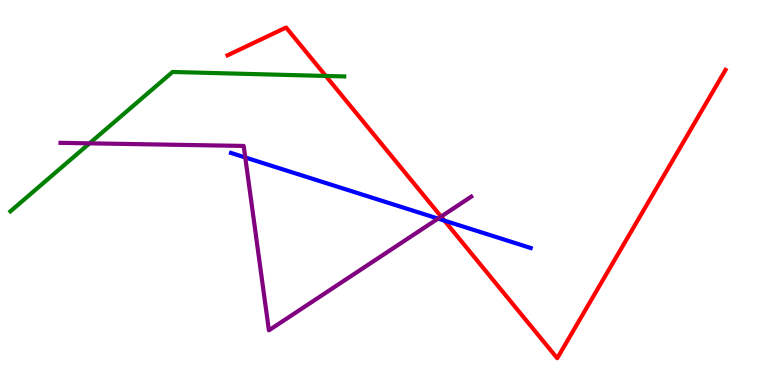[{'lines': ['blue', 'red'], 'intersections': [{'x': 5.73, 'y': 4.27}]}, {'lines': ['green', 'red'], 'intersections': [{'x': 4.2, 'y': 8.03}]}, {'lines': ['purple', 'red'], 'intersections': [{'x': 5.69, 'y': 4.37}]}, {'lines': ['blue', 'green'], 'intersections': []}, {'lines': ['blue', 'purple'], 'intersections': [{'x': 3.16, 'y': 5.91}, {'x': 5.65, 'y': 4.32}]}, {'lines': ['green', 'purple'], 'intersections': [{'x': 1.16, 'y': 6.28}]}]